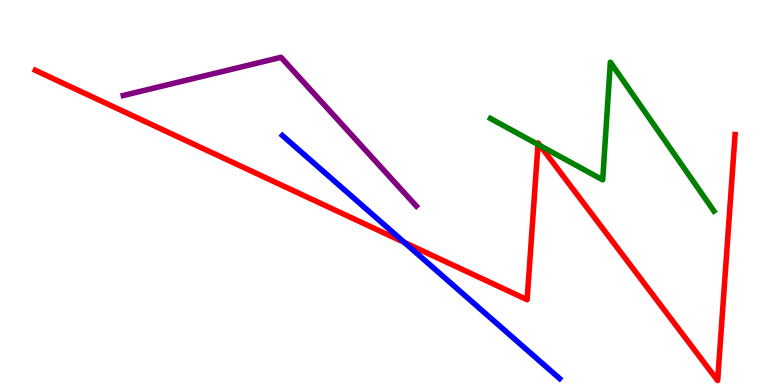[{'lines': ['blue', 'red'], 'intersections': [{'x': 5.22, 'y': 3.7}]}, {'lines': ['green', 'red'], 'intersections': [{'x': 6.94, 'y': 6.25}, {'x': 6.97, 'y': 6.22}]}, {'lines': ['purple', 'red'], 'intersections': []}, {'lines': ['blue', 'green'], 'intersections': []}, {'lines': ['blue', 'purple'], 'intersections': []}, {'lines': ['green', 'purple'], 'intersections': []}]